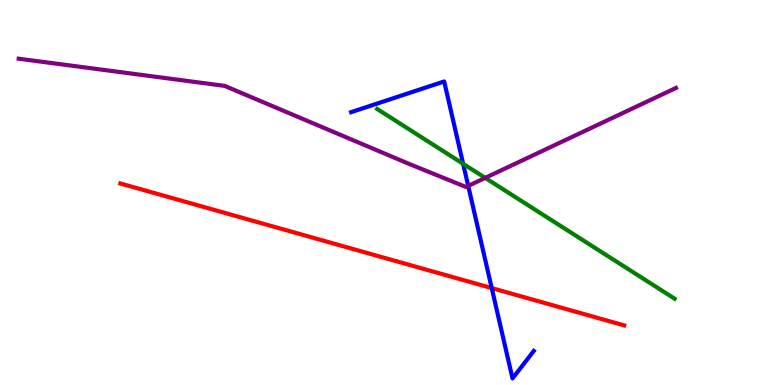[{'lines': ['blue', 'red'], 'intersections': [{'x': 6.34, 'y': 2.52}]}, {'lines': ['green', 'red'], 'intersections': []}, {'lines': ['purple', 'red'], 'intersections': []}, {'lines': ['blue', 'green'], 'intersections': [{'x': 5.98, 'y': 5.75}]}, {'lines': ['blue', 'purple'], 'intersections': [{'x': 6.04, 'y': 5.17}]}, {'lines': ['green', 'purple'], 'intersections': [{'x': 6.26, 'y': 5.38}]}]